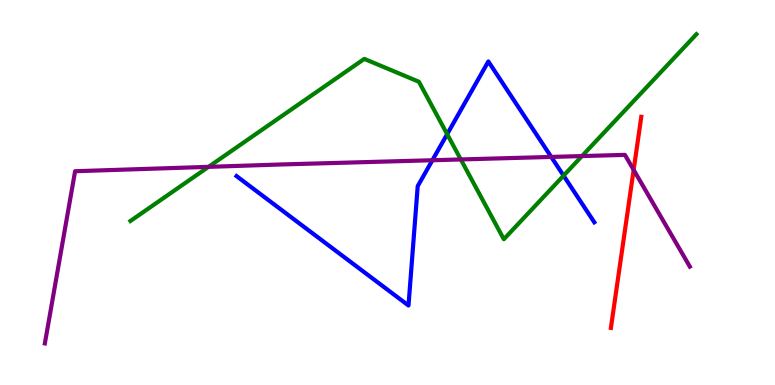[{'lines': ['blue', 'red'], 'intersections': []}, {'lines': ['green', 'red'], 'intersections': []}, {'lines': ['purple', 'red'], 'intersections': [{'x': 8.18, 'y': 5.59}]}, {'lines': ['blue', 'green'], 'intersections': [{'x': 5.77, 'y': 6.52}, {'x': 7.27, 'y': 5.44}]}, {'lines': ['blue', 'purple'], 'intersections': [{'x': 5.58, 'y': 5.84}, {'x': 7.11, 'y': 5.92}]}, {'lines': ['green', 'purple'], 'intersections': [{'x': 2.69, 'y': 5.67}, {'x': 5.95, 'y': 5.86}, {'x': 7.51, 'y': 5.95}]}]